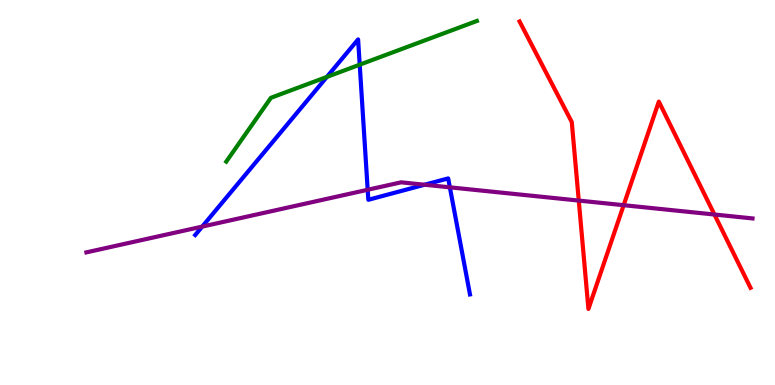[{'lines': ['blue', 'red'], 'intersections': []}, {'lines': ['green', 'red'], 'intersections': []}, {'lines': ['purple', 'red'], 'intersections': [{'x': 7.47, 'y': 4.79}, {'x': 8.05, 'y': 4.67}, {'x': 9.22, 'y': 4.43}]}, {'lines': ['blue', 'green'], 'intersections': [{'x': 4.22, 'y': 8.0}, {'x': 4.64, 'y': 8.32}]}, {'lines': ['blue', 'purple'], 'intersections': [{'x': 2.61, 'y': 4.11}, {'x': 4.74, 'y': 5.07}, {'x': 5.48, 'y': 5.2}, {'x': 5.8, 'y': 5.13}]}, {'lines': ['green', 'purple'], 'intersections': []}]